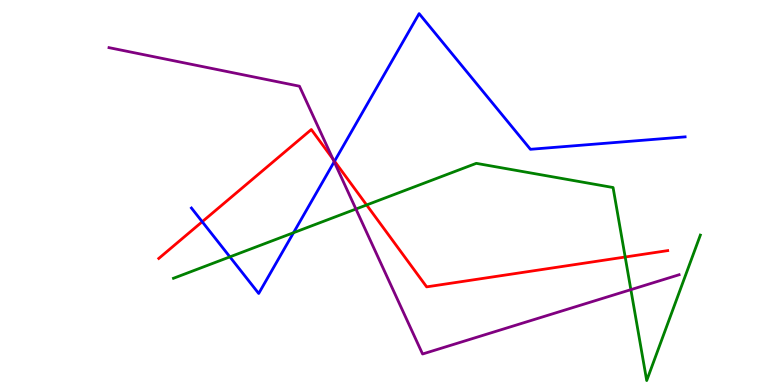[{'lines': ['blue', 'red'], 'intersections': [{'x': 2.61, 'y': 4.24}, {'x': 4.32, 'y': 5.81}]}, {'lines': ['green', 'red'], 'intersections': [{'x': 4.73, 'y': 4.68}, {'x': 8.07, 'y': 3.32}]}, {'lines': ['purple', 'red'], 'intersections': [{'x': 4.3, 'y': 5.87}]}, {'lines': ['blue', 'green'], 'intersections': [{'x': 2.97, 'y': 3.33}, {'x': 3.79, 'y': 3.96}]}, {'lines': ['blue', 'purple'], 'intersections': [{'x': 4.31, 'y': 5.8}]}, {'lines': ['green', 'purple'], 'intersections': [{'x': 4.59, 'y': 4.57}, {'x': 8.14, 'y': 2.48}]}]